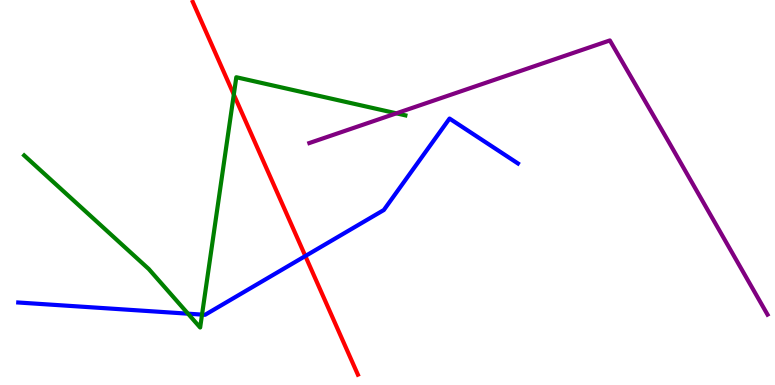[{'lines': ['blue', 'red'], 'intersections': [{'x': 3.94, 'y': 3.35}]}, {'lines': ['green', 'red'], 'intersections': [{'x': 3.02, 'y': 7.54}]}, {'lines': ['purple', 'red'], 'intersections': []}, {'lines': ['blue', 'green'], 'intersections': [{'x': 2.43, 'y': 1.85}, {'x': 2.61, 'y': 1.83}]}, {'lines': ['blue', 'purple'], 'intersections': []}, {'lines': ['green', 'purple'], 'intersections': [{'x': 5.11, 'y': 7.06}]}]